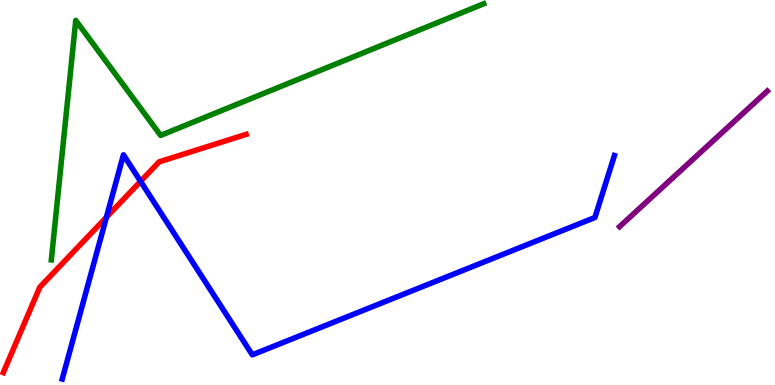[{'lines': ['blue', 'red'], 'intersections': [{'x': 1.37, 'y': 4.36}, {'x': 1.81, 'y': 5.29}]}, {'lines': ['green', 'red'], 'intersections': []}, {'lines': ['purple', 'red'], 'intersections': []}, {'lines': ['blue', 'green'], 'intersections': []}, {'lines': ['blue', 'purple'], 'intersections': []}, {'lines': ['green', 'purple'], 'intersections': []}]